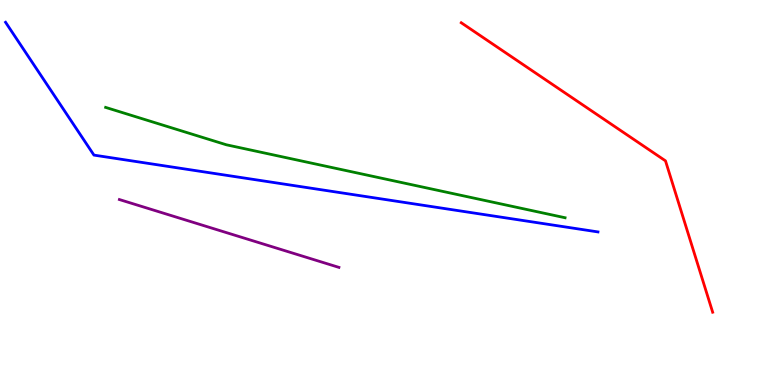[{'lines': ['blue', 'red'], 'intersections': []}, {'lines': ['green', 'red'], 'intersections': []}, {'lines': ['purple', 'red'], 'intersections': []}, {'lines': ['blue', 'green'], 'intersections': []}, {'lines': ['blue', 'purple'], 'intersections': []}, {'lines': ['green', 'purple'], 'intersections': []}]